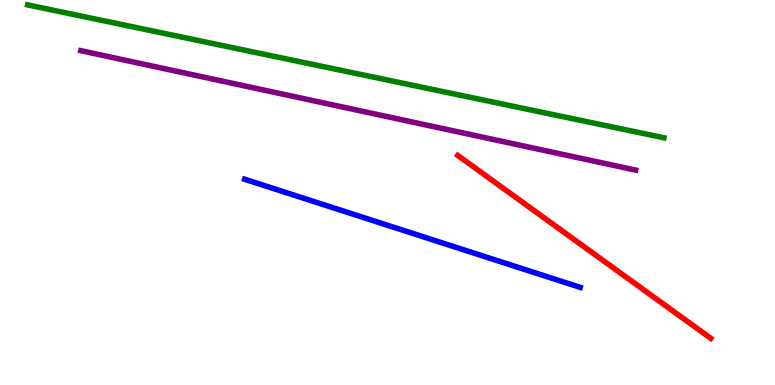[{'lines': ['blue', 'red'], 'intersections': []}, {'lines': ['green', 'red'], 'intersections': []}, {'lines': ['purple', 'red'], 'intersections': []}, {'lines': ['blue', 'green'], 'intersections': []}, {'lines': ['blue', 'purple'], 'intersections': []}, {'lines': ['green', 'purple'], 'intersections': []}]